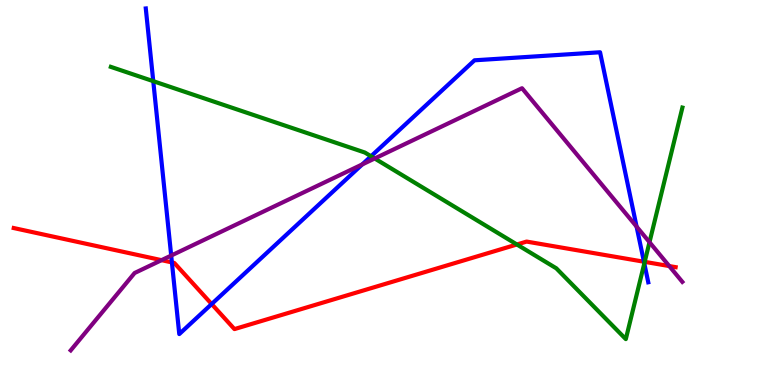[{'lines': ['blue', 'red'], 'intersections': [{'x': 2.22, 'y': 3.18}, {'x': 2.73, 'y': 2.1}, {'x': 8.31, 'y': 3.2}]}, {'lines': ['green', 'red'], 'intersections': [{'x': 6.67, 'y': 3.65}, {'x': 8.32, 'y': 3.2}]}, {'lines': ['purple', 'red'], 'intersections': [{'x': 2.08, 'y': 3.24}, {'x': 8.64, 'y': 3.09}]}, {'lines': ['blue', 'green'], 'intersections': [{'x': 1.98, 'y': 7.89}, {'x': 4.79, 'y': 5.94}, {'x': 8.31, 'y': 3.16}]}, {'lines': ['blue', 'purple'], 'intersections': [{'x': 2.21, 'y': 3.36}, {'x': 4.67, 'y': 5.73}, {'x': 8.21, 'y': 4.11}]}, {'lines': ['green', 'purple'], 'intersections': [{'x': 4.83, 'y': 5.88}, {'x': 8.38, 'y': 3.71}]}]